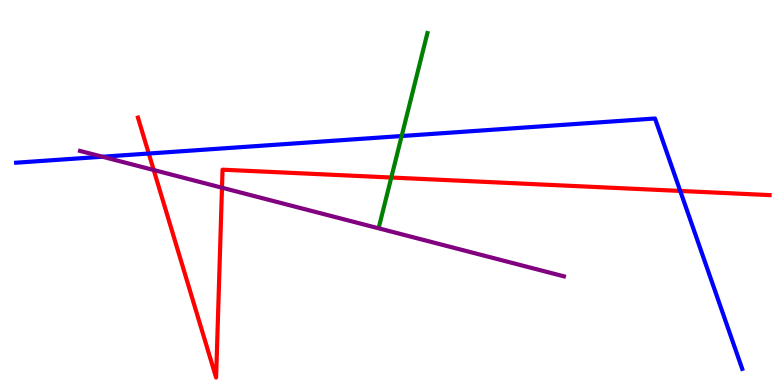[{'lines': ['blue', 'red'], 'intersections': [{'x': 1.92, 'y': 6.01}, {'x': 8.78, 'y': 5.04}]}, {'lines': ['green', 'red'], 'intersections': [{'x': 5.05, 'y': 5.39}]}, {'lines': ['purple', 'red'], 'intersections': [{'x': 1.98, 'y': 5.58}, {'x': 2.86, 'y': 5.12}]}, {'lines': ['blue', 'green'], 'intersections': [{'x': 5.18, 'y': 6.47}]}, {'lines': ['blue', 'purple'], 'intersections': [{'x': 1.32, 'y': 5.93}]}, {'lines': ['green', 'purple'], 'intersections': []}]